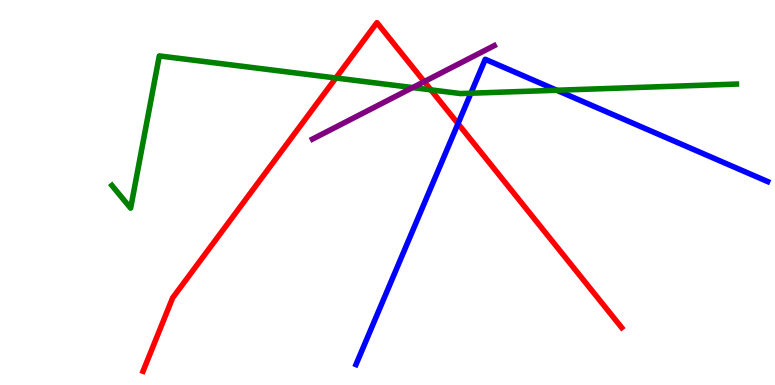[{'lines': ['blue', 'red'], 'intersections': [{'x': 5.91, 'y': 6.79}]}, {'lines': ['green', 'red'], 'intersections': [{'x': 4.33, 'y': 7.97}, {'x': 5.56, 'y': 7.67}]}, {'lines': ['purple', 'red'], 'intersections': [{'x': 5.47, 'y': 7.88}]}, {'lines': ['blue', 'green'], 'intersections': [{'x': 6.08, 'y': 7.58}, {'x': 7.18, 'y': 7.66}]}, {'lines': ['blue', 'purple'], 'intersections': []}, {'lines': ['green', 'purple'], 'intersections': [{'x': 5.32, 'y': 7.73}]}]